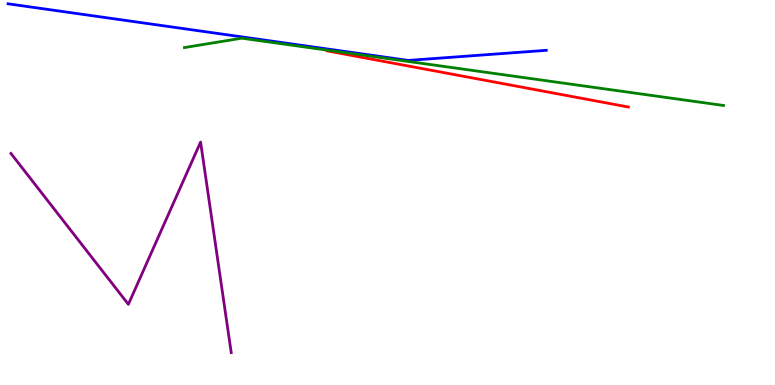[{'lines': ['blue', 'red'], 'intersections': []}, {'lines': ['green', 'red'], 'intersections': []}, {'lines': ['purple', 'red'], 'intersections': []}, {'lines': ['blue', 'green'], 'intersections': []}, {'lines': ['blue', 'purple'], 'intersections': []}, {'lines': ['green', 'purple'], 'intersections': []}]